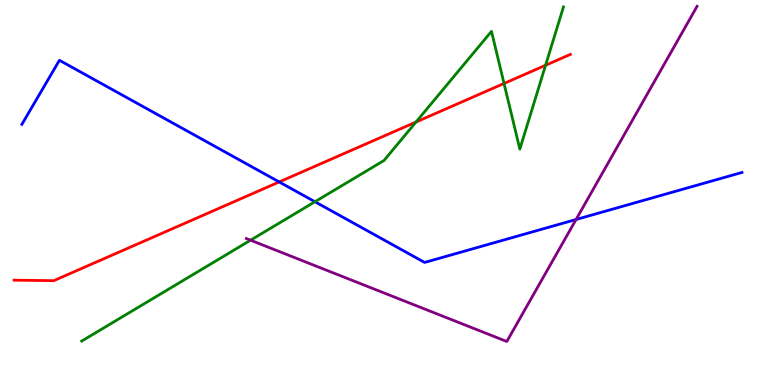[{'lines': ['blue', 'red'], 'intersections': [{'x': 3.6, 'y': 5.27}]}, {'lines': ['green', 'red'], 'intersections': [{'x': 5.37, 'y': 6.83}, {'x': 6.5, 'y': 7.83}, {'x': 7.04, 'y': 8.3}]}, {'lines': ['purple', 'red'], 'intersections': []}, {'lines': ['blue', 'green'], 'intersections': [{'x': 4.06, 'y': 4.76}]}, {'lines': ['blue', 'purple'], 'intersections': [{'x': 7.43, 'y': 4.3}]}, {'lines': ['green', 'purple'], 'intersections': [{'x': 3.23, 'y': 3.76}]}]